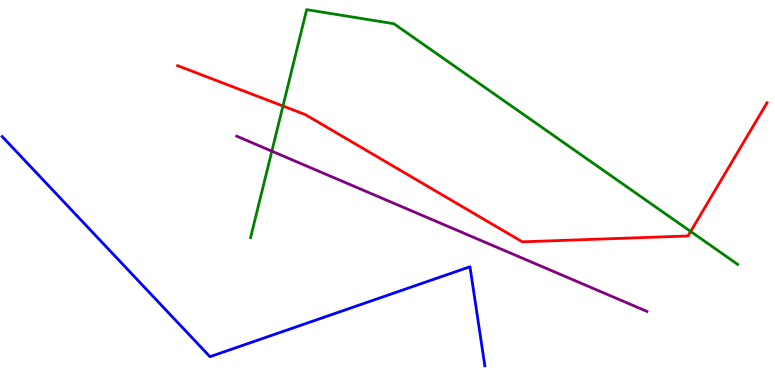[{'lines': ['blue', 'red'], 'intersections': []}, {'lines': ['green', 'red'], 'intersections': [{'x': 3.65, 'y': 7.25}, {'x': 8.91, 'y': 3.99}]}, {'lines': ['purple', 'red'], 'intersections': []}, {'lines': ['blue', 'green'], 'intersections': []}, {'lines': ['blue', 'purple'], 'intersections': []}, {'lines': ['green', 'purple'], 'intersections': [{'x': 3.51, 'y': 6.07}]}]